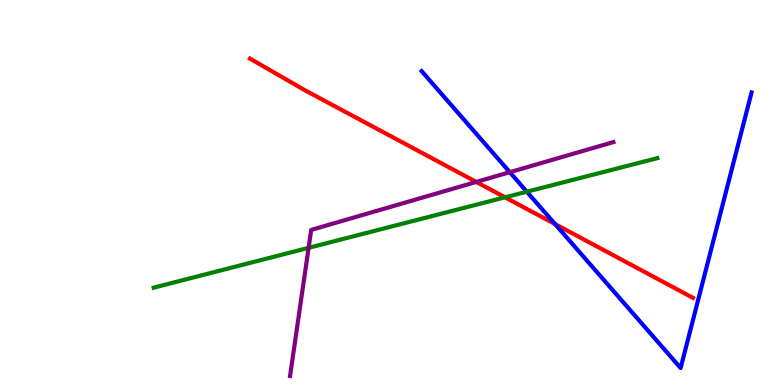[{'lines': ['blue', 'red'], 'intersections': [{'x': 7.16, 'y': 4.18}]}, {'lines': ['green', 'red'], 'intersections': [{'x': 6.52, 'y': 4.87}]}, {'lines': ['purple', 'red'], 'intersections': [{'x': 6.15, 'y': 5.27}]}, {'lines': ['blue', 'green'], 'intersections': [{'x': 6.8, 'y': 5.02}]}, {'lines': ['blue', 'purple'], 'intersections': [{'x': 6.58, 'y': 5.53}]}, {'lines': ['green', 'purple'], 'intersections': [{'x': 3.98, 'y': 3.56}]}]